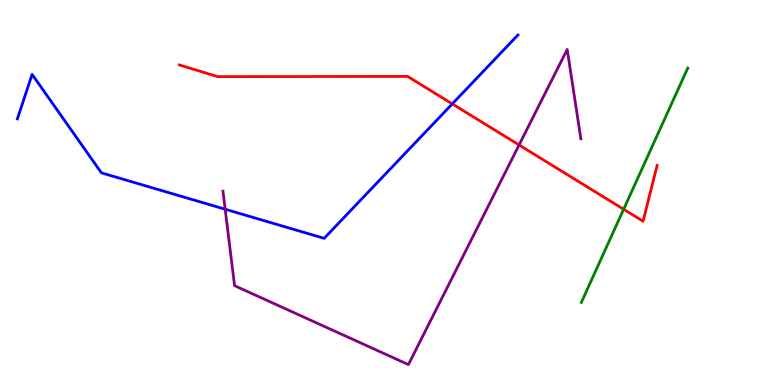[{'lines': ['blue', 'red'], 'intersections': [{'x': 5.84, 'y': 7.3}]}, {'lines': ['green', 'red'], 'intersections': [{'x': 8.05, 'y': 4.56}]}, {'lines': ['purple', 'red'], 'intersections': [{'x': 6.7, 'y': 6.23}]}, {'lines': ['blue', 'green'], 'intersections': []}, {'lines': ['blue', 'purple'], 'intersections': [{'x': 2.91, 'y': 4.57}]}, {'lines': ['green', 'purple'], 'intersections': []}]